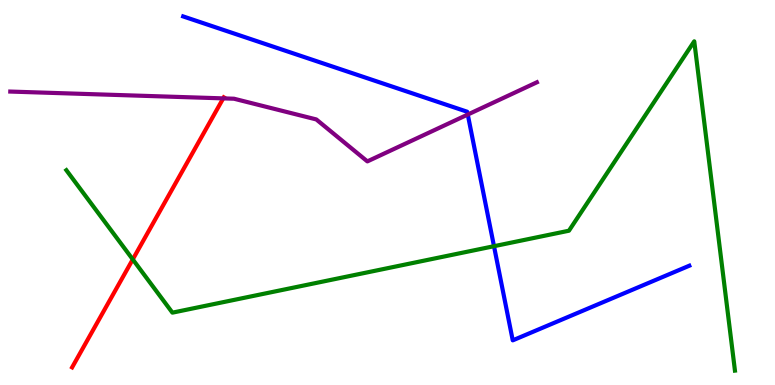[{'lines': ['blue', 'red'], 'intersections': []}, {'lines': ['green', 'red'], 'intersections': [{'x': 1.71, 'y': 3.26}]}, {'lines': ['purple', 'red'], 'intersections': [{'x': 2.88, 'y': 7.44}]}, {'lines': ['blue', 'green'], 'intersections': [{'x': 6.37, 'y': 3.61}]}, {'lines': ['blue', 'purple'], 'intersections': [{'x': 6.04, 'y': 7.02}]}, {'lines': ['green', 'purple'], 'intersections': []}]